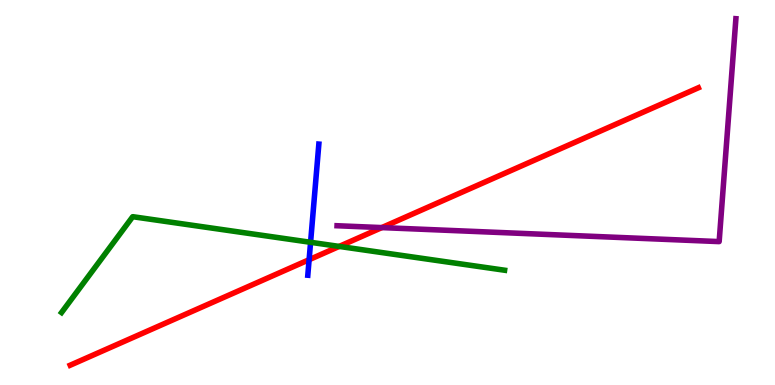[{'lines': ['blue', 'red'], 'intersections': [{'x': 3.99, 'y': 3.25}]}, {'lines': ['green', 'red'], 'intersections': [{'x': 4.38, 'y': 3.6}]}, {'lines': ['purple', 'red'], 'intersections': [{'x': 4.93, 'y': 4.09}]}, {'lines': ['blue', 'green'], 'intersections': [{'x': 4.01, 'y': 3.71}]}, {'lines': ['blue', 'purple'], 'intersections': []}, {'lines': ['green', 'purple'], 'intersections': []}]